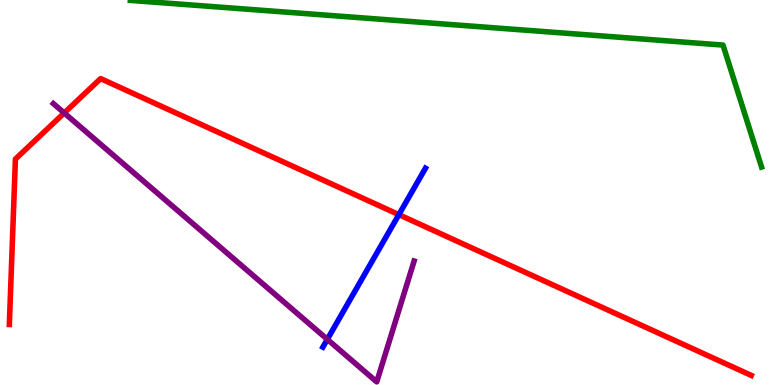[{'lines': ['blue', 'red'], 'intersections': [{'x': 5.15, 'y': 4.42}]}, {'lines': ['green', 'red'], 'intersections': []}, {'lines': ['purple', 'red'], 'intersections': [{'x': 0.829, 'y': 7.07}]}, {'lines': ['blue', 'green'], 'intersections': []}, {'lines': ['blue', 'purple'], 'intersections': [{'x': 4.22, 'y': 1.19}]}, {'lines': ['green', 'purple'], 'intersections': []}]